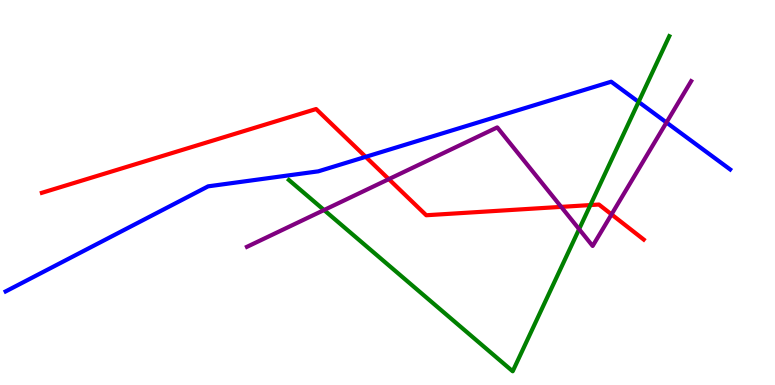[{'lines': ['blue', 'red'], 'intersections': [{'x': 4.72, 'y': 5.93}]}, {'lines': ['green', 'red'], 'intersections': [{'x': 7.62, 'y': 4.67}]}, {'lines': ['purple', 'red'], 'intersections': [{'x': 5.02, 'y': 5.35}, {'x': 7.24, 'y': 4.63}, {'x': 7.89, 'y': 4.43}]}, {'lines': ['blue', 'green'], 'intersections': [{'x': 8.24, 'y': 7.35}]}, {'lines': ['blue', 'purple'], 'intersections': [{'x': 8.6, 'y': 6.82}]}, {'lines': ['green', 'purple'], 'intersections': [{'x': 4.18, 'y': 4.54}, {'x': 7.47, 'y': 4.05}]}]